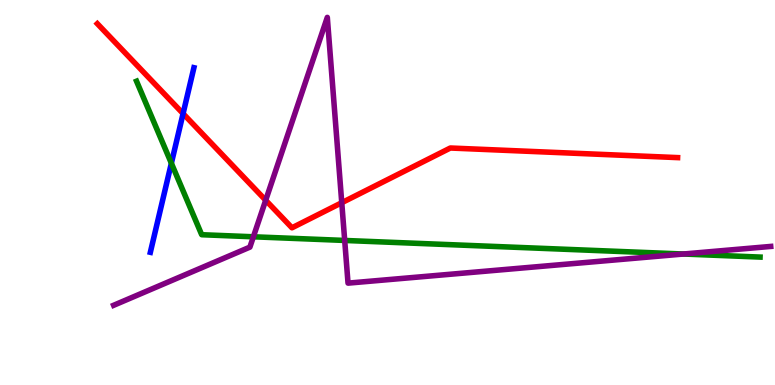[{'lines': ['blue', 'red'], 'intersections': [{'x': 2.36, 'y': 7.05}]}, {'lines': ['green', 'red'], 'intersections': []}, {'lines': ['purple', 'red'], 'intersections': [{'x': 3.43, 'y': 4.8}, {'x': 4.41, 'y': 4.73}]}, {'lines': ['blue', 'green'], 'intersections': [{'x': 2.21, 'y': 5.76}]}, {'lines': ['blue', 'purple'], 'intersections': []}, {'lines': ['green', 'purple'], 'intersections': [{'x': 3.27, 'y': 3.85}, {'x': 4.45, 'y': 3.75}, {'x': 8.82, 'y': 3.4}]}]